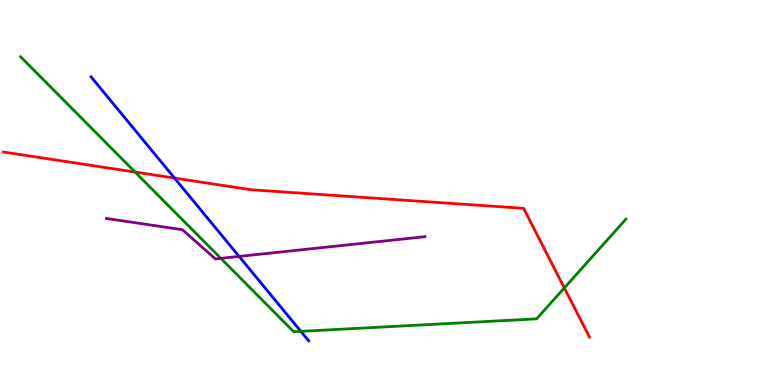[{'lines': ['blue', 'red'], 'intersections': [{'x': 2.25, 'y': 5.37}]}, {'lines': ['green', 'red'], 'intersections': [{'x': 1.74, 'y': 5.53}, {'x': 7.28, 'y': 2.52}]}, {'lines': ['purple', 'red'], 'intersections': []}, {'lines': ['blue', 'green'], 'intersections': [{'x': 3.88, 'y': 1.39}]}, {'lines': ['blue', 'purple'], 'intersections': [{'x': 3.09, 'y': 3.34}]}, {'lines': ['green', 'purple'], 'intersections': [{'x': 2.85, 'y': 3.29}]}]